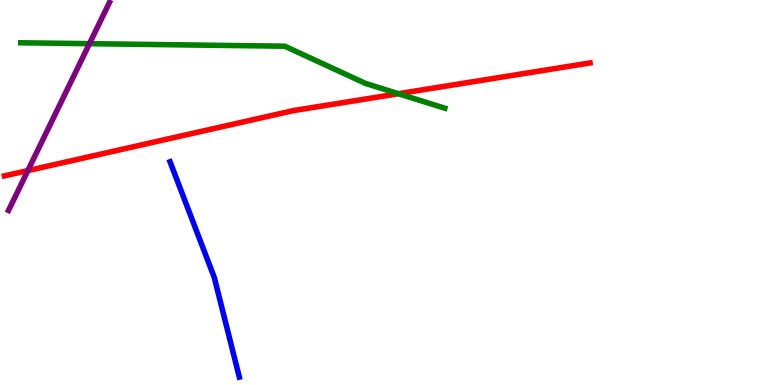[{'lines': ['blue', 'red'], 'intersections': []}, {'lines': ['green', 'red'], 'intersections': [{'x': 5.14, 'y': 7.57}]}, {'lines': ['purple', 'red'], 'intersections': [{'x': 0.359, 'y': 5.57}]}, {'lines': ['blue', 'green'], 'intersections': []}, {'lines': ['blue', 'purple'], 'intersections': []}, {'lines': ['green', 'purple'], 'intersections': [{'x': 1.15, 'y': 8.87}]}]